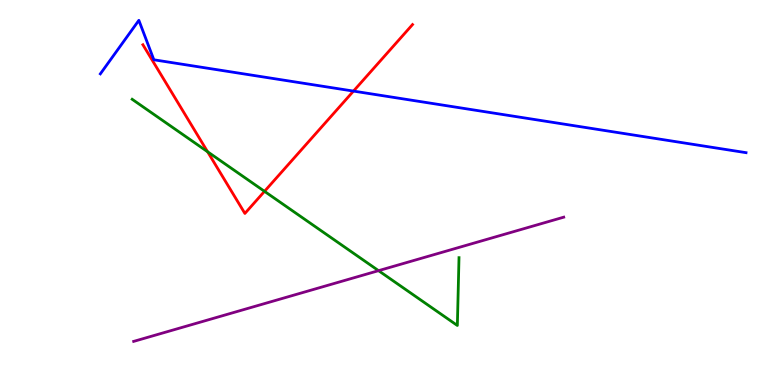[{'lines': ['blue', 'red'], 'intersections': [{'x': 4.56, 'y': 7.63}]}, {'lines': ['green', 'red'], 'intersections': [{'x': 2.68, 'y': 6.06}, {'x': 3.41, 'y': 5.03}]}, {'lines': ['purple', 'red'], 'intersections': []}, {'lines': ['blue', 'green'], 'intersections': []}, {'lines': ['blue', 'purple'], 'intersections': []}, {'lines': ['green', 'purple'], 'intersections': [{'x': 4.88, 'y': 2.97}]}]